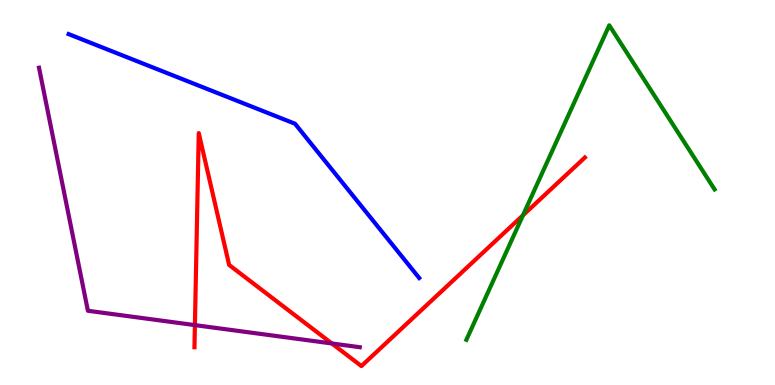[{'lines': ['blue', 'red'], 'intersections': []}, {'lines': ['green', 'red'], 'intersections': [{'x': 6.75, 'y': 4.41}]}, {'lines': ['purple', 'red'], 'intersections': [{'x': 2.51, 'y': 1.56}, {'x': 4.28, 'y': 1.08}]}, {'lines': ['blue', 'green'], 'intersections': []}, {'lines': ['blue', 'purple'], 'intersections': []}, {'lines': ['green', 'purple'], 'intersections': []}]